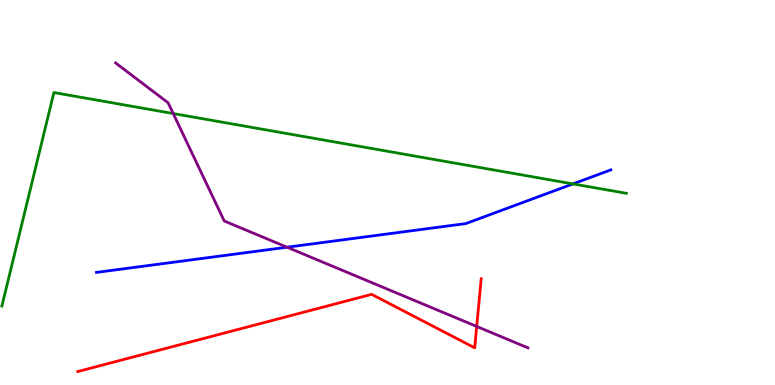[{'lines': ['blue', 'red'], 'intersections': []}, {'lines': ['green', 'red'], 'intersections': []}, {'lines': ['purple', 'red'], 'intersections': [{'x': 6.15, 'y': 1.52}]}, {'lines': ['blue', 'green'], 'intersections': [{'x': 7.39, 'y': 5.22}]}, {'lines': ['blue', 'purple'], 'intersections': [{'x': 3.7, 'y': 3.58}]}, {'lines': ['green', 'purple'], 'intersections': [{'x': 2.24, 'y': 7.05}]}]